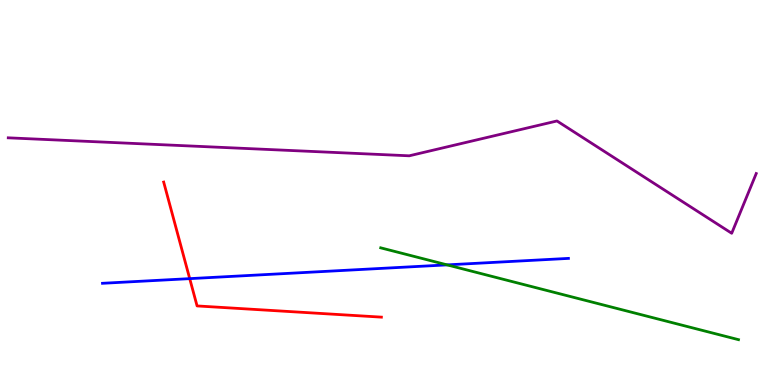[{'lines': ['blue', 'red'], 'intersections': [{'x': 2.45, 'y': 2.76}]}, {'lines': ['green', 'red'], 'intersections': []}, {'lines': ['purple', 'red'], 'intersections': []}, {'lines': ['blue', 'green'], 'intersections': [{'x': 5.77, 'y': 3.12}]}, {'lines': ['blue', 'purple'], 'intersections': []}, {'lines': ['green', 'purple'], 'intersections': []}]